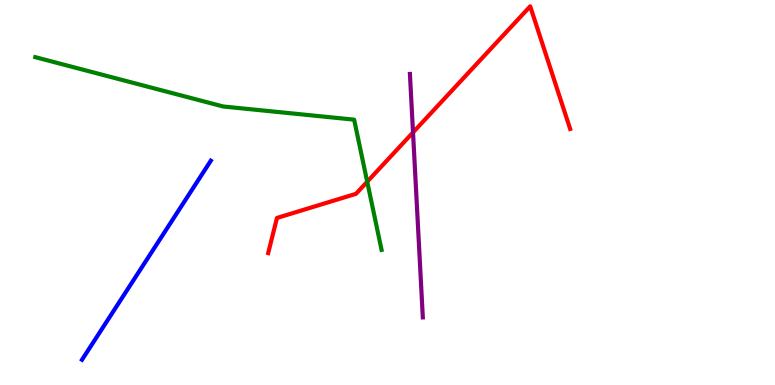[{'lines': ['blue', 'red'], 'intersections': []}, {'lines': ['green', 'red'], 'intersections': [{'x': 4.74, 'y': 5.28}]}, {'lines': ['purple', 'red'], 'intersections': [{'x': 5.33, 'y': 6.56}]}, {'lines': ['blue', 'green'], 'intersections': []}, {'lines': ['blue', 'purple'], 'intersections': []}, {'lines': ['green', 'purple'], 'intersections': []}]